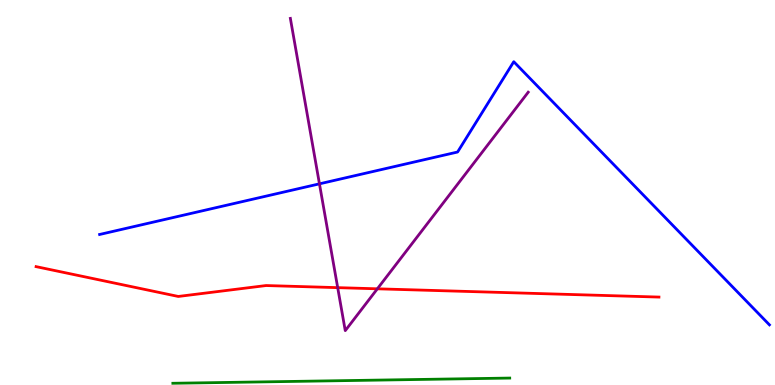[{'lines': ['blue', 'red'], 'intersections': []}, {'lines': ['green', 'red'], 'intersections': []}, {'lines': ['purple', 'red'], 'intersections': [{'x': 4.36, 'y': 2.53}, {'x': 4.87, 'y': 2.5}]}, {'lines': ['blue', 'green'], 'intersections': []}, {'lines': ['blue', 'purple'], 'intersections': [{'x': 4.12, 'y': 5.22}]}, {'lines': ['green', 'purple'], 'intersections': []}]